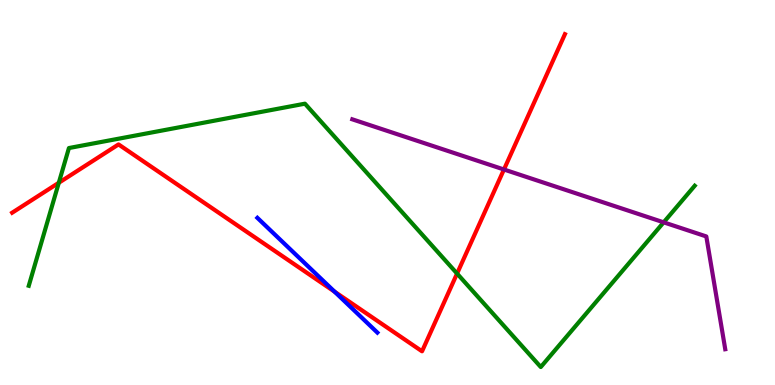[{'lines': ['blue', 'red'], 'intersections': [{'x': 4.32, 'y': 2.42}]}, {'lines': ['green', 'red'], 'intersections': [{'x': 0.759, 'y': 5.25}, {'x': 5.9, 'y': 2.89}]}, {'lines': ['purple', 'red'], 'intersections': [{'x': 6.5, 'y': 5.6}]}, {'lines': ['blue', 'green'], 'intersections': []}, {'lines': ['blue', 'purple'], 'intersections': []}, {'lines': ['green', 'purple'], 'intersections': [{'x': 8.56, 'y': 4.23}]}]